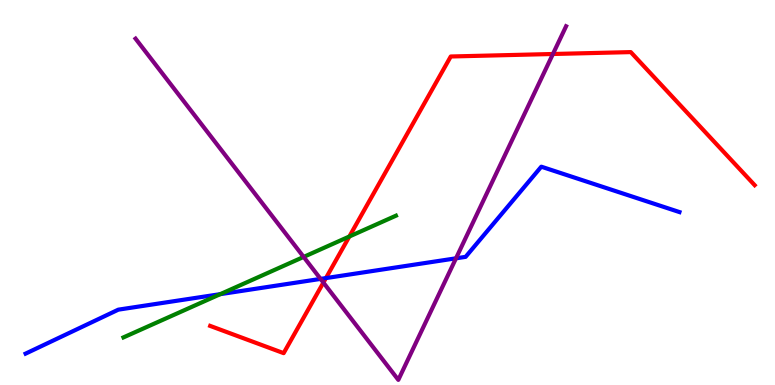[{'lines': ['blue', 'red'], 'intersections': [{'x': 4.21, 'y': 2.78}]}, {'lines': ['green', 'red'], 'intersections': [{'x': 4.51, 'y': 3.86}]}, {'lines': ['purple', 'red'], 'intersections': [{'x': 4.17, 'y': 2.66}, {'x': 7.13, 'y': 8.6}]}, {'lines': ['blue', 'green'], 'intersections': [{'x': 2.84, 'y': 2.36}]}, {'lines': ['blue', 'purple'], 'intersections': [{'x': 4.14, 'y': 2.76}, {'x': 5.88, 'y': 3.29}]}, {'lines': ['green', 'purple'], 'intersections': [{'x': 3.92, 'y': 3.33}]}]